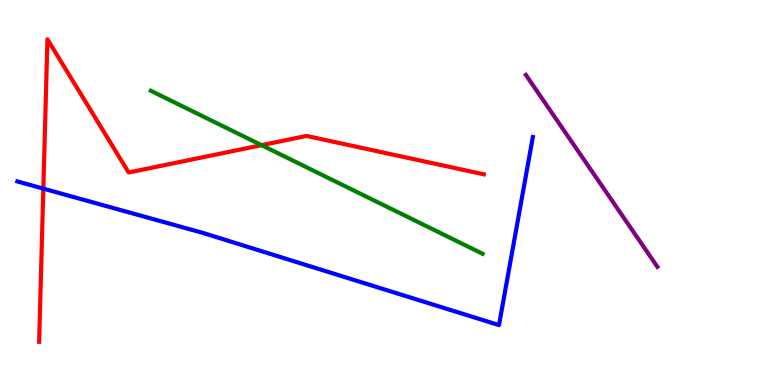[{'lines': ['blue', 'red'], 'intersections': [{'x': 0.559, 'y': 5.1}]}, {'lines': ['green', 'red'], 'intersections': [{'x': 3.37, 'y': 6.23}]}, {'lines': ['purple', 'red'], 'intersections': []}, {'lines': ['blue', 'green'], 'intersections': []}, {'lines': ['blue', 'purple'], 'intersections': []}, {'lines': ['green', 'purple'], 'intersections': []}]